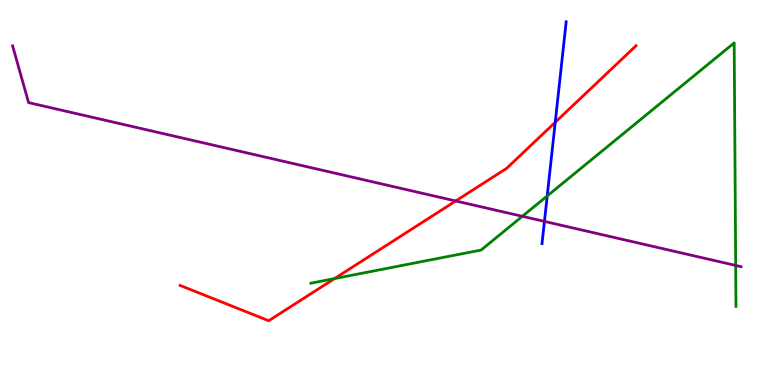[{'lines': ['blue', 'red'], 'intersections': [{'x': 7.16, 'y': 6.82}]}, {'lines': ['green', 'red'], 'intersections': [{'x': 4.32, 'y': 2.76}]}, {'lines': ['purple', 'red'], 'intersections': [{'x': 5.88, 'y': 4.78}]}, {'lines': ['blue', 'green'], 'intersections': [{'x': 7.06, 'y': 4.91}]}, {'lines': ['blue', 'purple'], 'intersections': [{'x': 7.02, 'y': 4.25}]}, {'lines': ['green', 'purple'], 'intersections': [{'x': 6.74, 'y': 4.38}, {'x': 9.49, 'y': 3.11}]}]